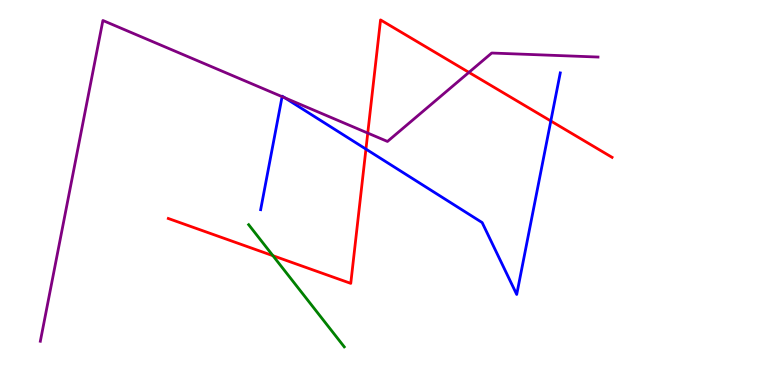[{'lines': ['blue', 'red'], 'intersections': [{'x': 4.72, 'y': 6.13}, {'x': 7.11, 'y': 6.86}]}, {'lines': ['green', 'red'], 'intersections': [{'x': 3.52, 'y': 3.36}]}, {'lines': ['purple', 'red'], 'intersections': [{'x': 4.75, 'y': 6.54}, {'x': 6.05, 'y': 8.12}]}, {'lines': ['blue', 'green'], 'intersections': []}, {'lines': ['blue', 'purple'], 'intersections': [{'x': 3.64, 'y': 7.49}, {'x': 3.68, 'y': 7.46}]}, {'lines': ['green', 'purple'], 'intersections': []}]